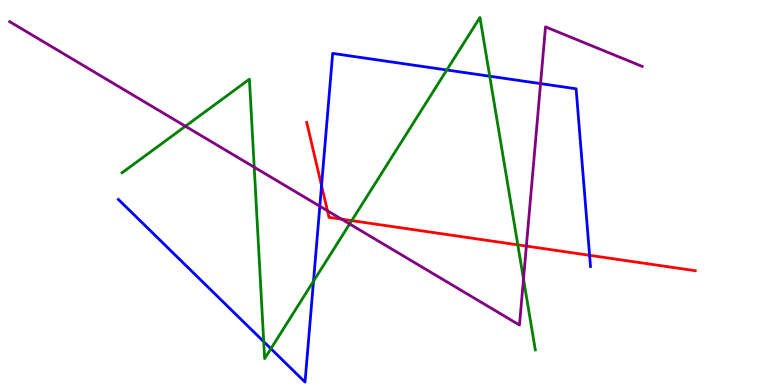[{'lines': ['blue', 'red'], 'intersections': [{'x': 4.15, 'y': 5.18}, {'x': 7.61, 'y': 3.37}]}, {'lines': ['green', 'red'], 'intersections': [{'x': 4.54, 'y': 4.27}, {'x': 6.68, 'y': 3.64}]}, {'lines': ['purple', 'red'], 'intersections': [{'x': 4.23, 'y': 4.53}, {'x': 4.41, 'y': 4.31}, {'x': 6.79, 'y': 3.61}]}, {'lines': ['blue', 'green'], 'intersections': [{'x': 3.4, 'y': 1.13}, {'x': 3.5, 'y': 0.944}, {'x': 4.05, 'y': 2.7}, {'x': 5.77, 'y': 8.18}, {'x': 6.32, 'y': 8.02}]}, {'lines': ['blue', 'purple'], 'intersections': [{'x': 4.13, 'y': 4.64}, {'x': 6.97, 'y': 7.83}]}, {'lines': ['green', 'purple'], 'intersections': [{'x': 2.39, 'y': 6.72}, {'x': 3.28, 'y': 5.66}, {'x': 4.51, 'y': 4.18}, {'x': 6.75, 'y': 2.75}]}]